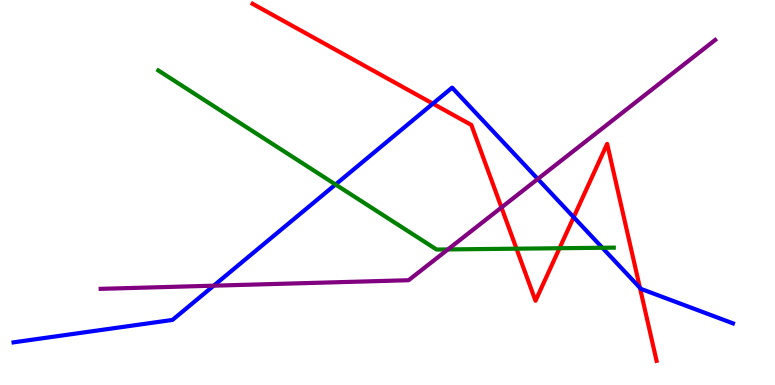[{'lines': ['blue', 'red'], 'intersections': [{'x': 5.59, 'y': 7.31}, {'x': 7.4, 'y': 4.36}, {'x': 8.26, 'y': 2.52}]}, {'lines': ['green', 'red'], 'intersections': [{'x': 6.66, 'y': 3.54}, {'x': 7.22, 'y': 3.55}]}, {'lines': ['purple', 'red'], 'intersections': [{'x': 6.47, 'y': 4.61}]}, {'lines': ['blue', 'green'], 'intersections': [{'x': 4.33, 'y': 5.21}, {'x': 7.77, 'y': 3.56}]}, {'lines': ['blue', 'purple'], 'intersections': [{'x': 2.76, 'y': 2.58}, {'x': 6.94, 'y': 5.35}]}, {'lines': ['green', 'purple'], 'intersections': [{'x': 5.78, 'y': 3.52}]}]